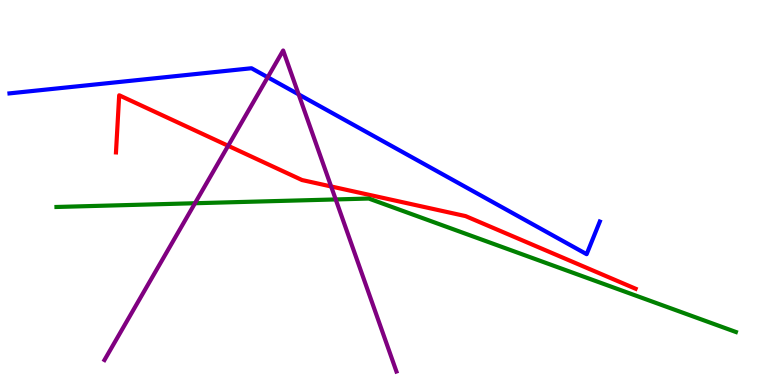[{'lines': ['blue', 'red'], 'intersections': []}, {'lines': ['green', 'red'], 'intersections': []}, {'lines': ['purple', 'red'], 'intersections': [{'x': 2.94, 'y': 6.21}, {'x': 4.27, 'y': 5.16}]}, {'lines': ['blue', 'green'], 'intersections': []}, {'lines': ['blue', 'purple'], 'intersections': [{'x': 3.45, 'y': 7.99}, {'x': 3.85, 'y': 7.55}]}, {'lines': ['green', 'purple'], 'intersections': [{'x': 2.52, 'y': 4.72}, {'x': 4.33, 'y': 4.82}]}]